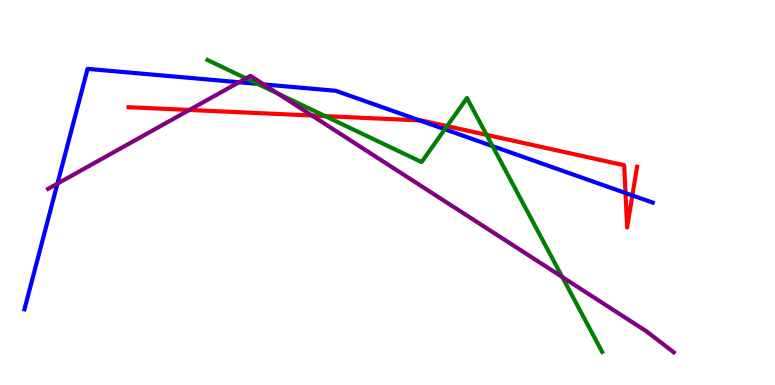[{'lines': ['blue', 'red'], 'intersections': [{'x': 5.42, 'y': 6.87}, {'x': 8.07, 'y': 4.99}, {'x': 8.16, 'y': 4.92}]}, {'lines': ['green', 'red'], 'intersections': [{'x': 4.2, 'y': 6.98}, {'x': 5.77, 'y': 6.72}, {'x': 6.28, 'y': 6.5}]}, {'lines': ['purple', 'red'], 'intersections': [{'x': 2.44, 'y': 7.14}, {'x': 4.03, 'y': 7.0}]}, {'lines': ['blue', 'green'], 'intersections': [{'x': 3.32, 'y': 7.82}, {'x': 5.74, 'y': 6.64}, {'x': 6.36, 'y': 6.2}]}, {'lines': ['blue', 'purple'], 'intersections': [{'x': 0.741, 'y': 5.23}, {'x': 3.08, 'y': 7.86}, {'x': 3.4, 'y': 7.81}]}, {'lines': ['green', 'purple'], 'intersections': [{'x': 3.17, 'y': 7.96}, {'x': 3.59, 'y': 7.57}, {'x': 7.26, 'y': 2.8}]}]